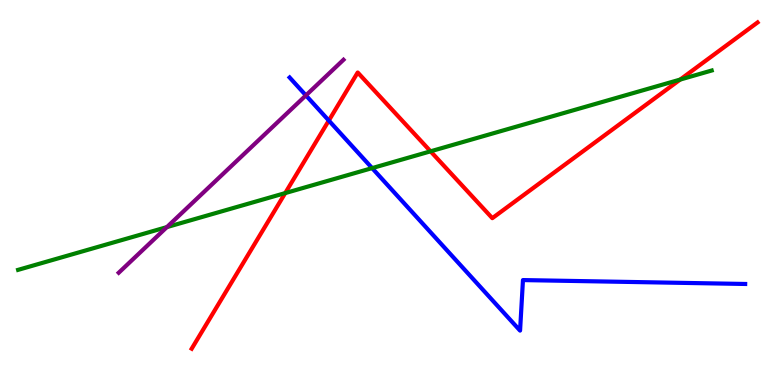[{'lines': ['blue', 'red'], 'intersections': [{'x': 4.24, 'y': 6.87}]}, {'lines': ['green', 'red'], 'intersections': [{'x': 3.68, 'y': 4.98}, {'x': 5.56, 'y': 6.07}, {'x': 8.78, 'y': 7.93}]}, {'lines': ['purple', 'red'], 'intersections': []}, {'lines': ['blue', 'green'], 'intersections': [{'x': 4.8, 'y': 5.63}]}, {'lines': ['blue', 'purple'], 'intersections': [{'x': 3.95, 'y': 7.52}]}, {'lines': ['green', 'purple'], 'intersections': [{'x': 2.15, 'y': 4.1}]}]